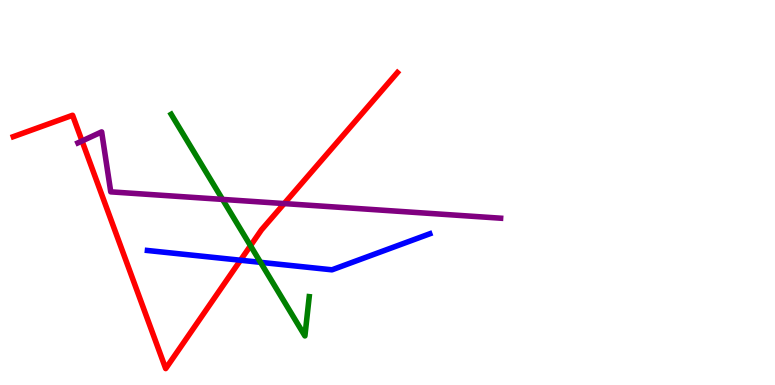[{'lines': ['blue', 'red'], 'intersections': [{'x': 3.1, 'y': 3.24}]}, {'lines': ['green', 'red'], 'intersections': [{'x': 3.23, 'y': 3.62}]}, {'lines': ['purple', 'red'], 'intersections': [{'x': 1.06, 'y': 6.34}, {'x': 3.67, 'y': 4.71}]}, {'lines': ['blue', 'green'], 'intersections': [{'x': 3.36, 'y': 3.19}]}, {'lines': ['blue', 'purple'], 'intersections': []}, {'lines': ['green', 'purple'], 'intersections': [{'x': 2.87, 'y': 4.82}]}]